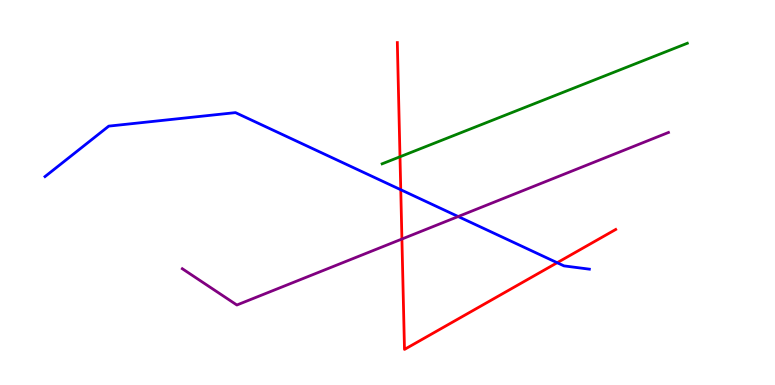[{'lines': ['blue', 'red'], 'intersections': [{'x': 5.17, 'y': 5.07}, {'x': 7.19, 'y': 3.18}]}, {'lines': ['green', 'red'], 'intersections': [{'x': 5.16, 'y': 5.93}]}, {'lines': ['purple', 'red'], 'intersections': [{'x': 5.19, 'y': 3.79}]}, {'lines': ['blue', 'green'], 'intersections': []}, {'lines': ['blue', 'purple'], 'intersections': [{'x': 5.91, 'y': 4.38}]}, {'lines': ['green', 'purple'], 'intersections': []}]